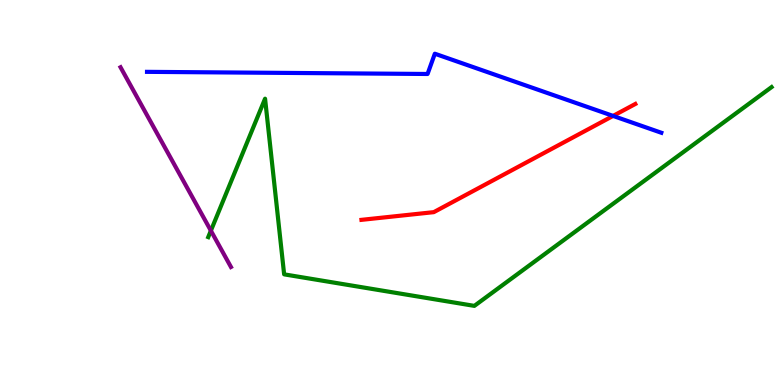[{'lines': ['blue', 'red'], 'intersections': [{'x': 7.91, 'y': 6.99}]}, {'lines': ['green', 'red'], 'intersections': []}, {'lines': ['purple', 'red'], 'intersections': []}, {'lines': ['blue', 'green'], 'intersections': []}, {'lines': ['blue', 'purple'], 'intersections': []}, {'lines': ['green', 'purple'], 'intersections': [{'x': 2.72, 'y': 4.01}]}]